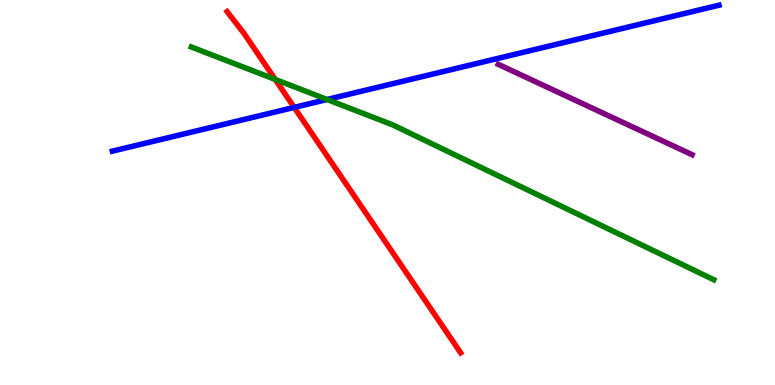[{'lines': ['blue', 'red'], 'intersections': [{'x': 3.8, 'y': 7.21}]}, {'lines': ['green', 'red'], 'intersections': [{'x': 3.55, 'y': 7.94}]}, {'lines': ['purple', 'red'], 'intersections': []}, {'lines': ['blue', 'green'], 'intersections': [{'x': 4.22, 'y': 7.42}]}, {'lines': ['blue', 'purple'], 'intersections': []}, {'lines': ['green', 'purple'], 'intersections': []}]